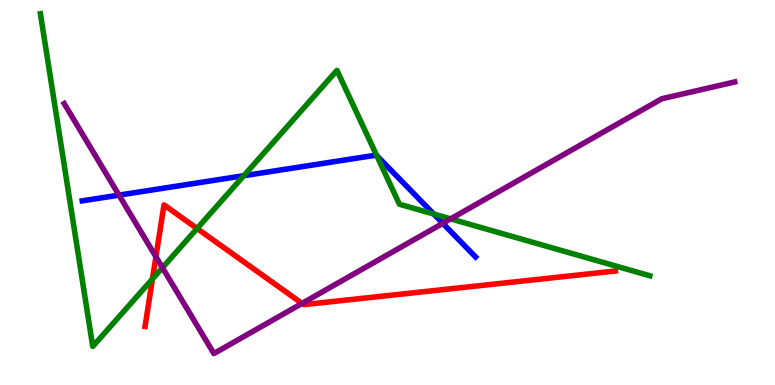[{'lines': ['blue', 'red'], 'intersections': []}, {'lines': ['green', 'red'], 'intersections': [{'x': 1.97, 'y': 2.75}, {'x': 2.54, 'y': 4.06}]}, {'lines': ['purple', 'red'], 'intersections': [{'x': 2.01, 'y': 3.33}, {'x': 3.9, 'y': 2.12}]}, {'lines': ['blue', 'green'], 'intersections': [{'x': 3.15, 'y': 5.44}, {'x': 4.86, 'y': 5.96}, {'x': 5.6, 'y': 4.44}]}, {'lines': ['blue', 'purple'], 'intersections': [{'x': 1.54, 'y': 4.93}, {'x': 5.71, 'y': 4.2}]}, {'lines': ['green', 'purple'], 'intersections': [{'x': 2.1, 'y': 3.05}, {'x': 5.82, 'y': 4.32}]}]